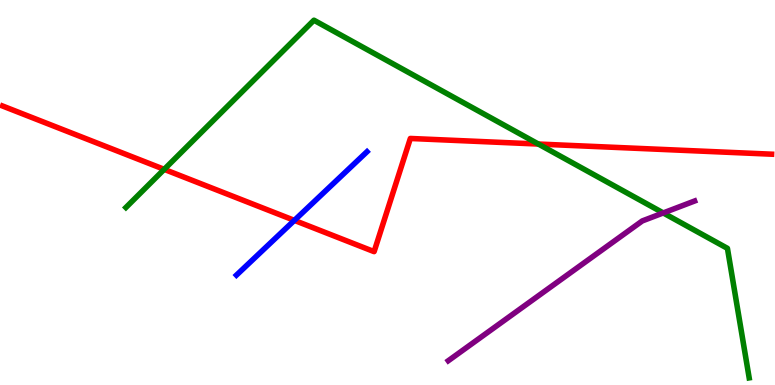[{'lines': ['blue', 'red'], 'intersections': [{'x': 3.8, 'y': 4.28}]}, {'lines': ['green', 'red'], 'intersections': [{'x': 2.12, 'y': 5.6}, {'x': 6.95, 'y': 6.26}]}, {'lines': ['purple', 'red'], 'intersections': []}, {'lines': ['blue', 'green'], 'intersections': []}, {'lines': ['blue', 'purple'], 'intersections': []}, {'lines': ['green', 'purple'], 'intersections': [{'x': 8.56, 'y': 4.47}]}]